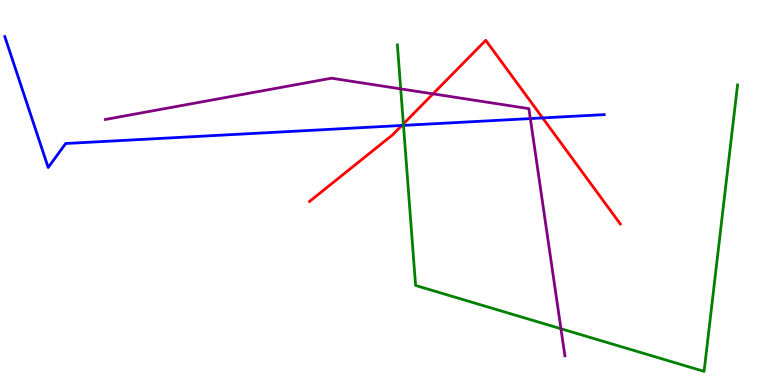[{'lines': ['blue', 'red'], 'intersections': [{'x': 5.19, 'y': 6.74}, {'x': 7.0, 'y': 6.94}]}, {'lines': ['green', 'red'], 'intersections': [{'x': 5.2, 'y': 6.78}]}, {'lines': ['purple', 'red'], 'intersections': [{'x': 5.59, 'y': 7.56}]}, {'lines': ['blue', 'green'], 'intersections': [{'x': 5.21, 'y': 6.74}]}, {'lines': ['blue', 'purple'], 'intersections': [{'x': 6.84, 'y': 6.92}]}, {'lines': ['green', 'purple'], 'intersections': [{'x': 5.17, 'y': 7.69}, {'x': 7.24, 'y': 1.46}]}]